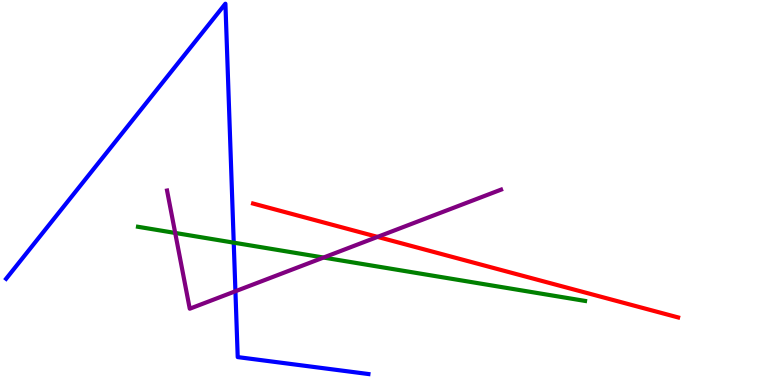[{'lines': ['blue', 'red'], 'intersections': []}, {'lines': ['green', 'red'], 'intersections': []}, {'lines': ['purple', 'red'], 'intersections': [{'x': 4.87, 'y': 3.85}]}, {'lines': ['blue', 'green'], 'intersections': [{'x': 3.02, 'y': 3.7}]}, {'lines': ['blue', 'purple'], 'intersections': [{'x': 3.04, 'y': 2.44}]}, {'lines': ['green', 'purple'], 'intersections': [{'x': 2.26, 'y': 3.95}, {'x': 4.17, 'y': 3.31}]}]